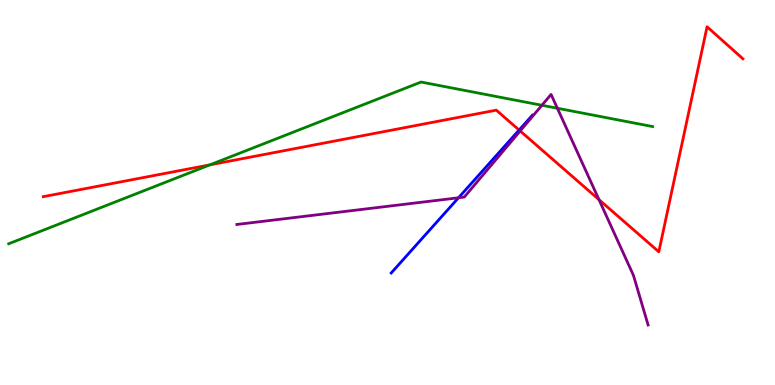[{'lines': ['blue', 'red'], 'intersections': [{'x': 6.7, 'y': 6.62}]}, {'lines': ['green', 'red'], 'intersections': [{'x': 2.71, 'y': 5.72}]}, {'lines': ['purple', 'red'], 'intersections': [{'x': 6.71, 'y': 6.6}, {'x': 7.73, 'y': 4.81}]}, {'lines': ['blue', 'green'], 'intersections': []}, {'lines': ['blue', 'purple'], 'intersections': [{'x': 5.92, 'y': 4.86}]}, {'lines': ['green', 'purple'], 'intersections': [{'x': 6.99, 'y': 7.27}, {'x': 7.19, 'y': 7.19}]}]